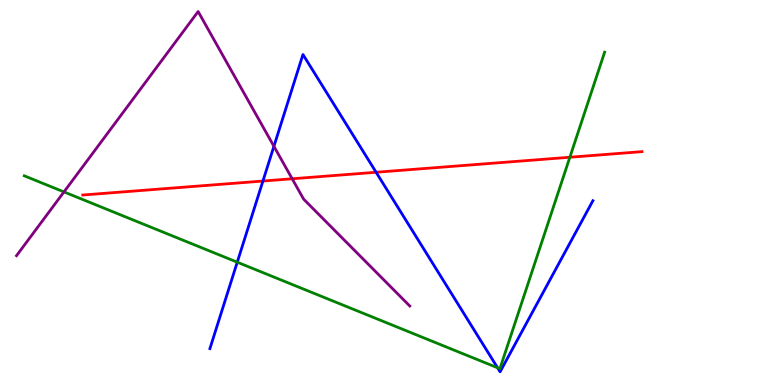[{'lines': ['blue', 'red'], 'intersections': [{'x': 3.39, 'y': 5.3}, {'x': 4.85, 'y': 5.53}]}, {'lines': ['green', 'red'], 'intersections': [{'x': 7.35, 'y': 5.92}]}, {'lines': ['purple', 'red'], 'intersections': [{'x': 3.77, 'y': 5.36}]}, {'lines': ['blue', 'green'], 'intersections': [{'x': 3.06, 'y': 3.19}, {'x': 6.42, 'y': 0.447}]}, {'lines': ['blue', 'purple'], 'intersections': [{'x': 3.53, 'y': 6.2}]}, {'lines': ['green', 'purple'], 'intersections': [{'x': 0.825, 'y': 5.02}]}]